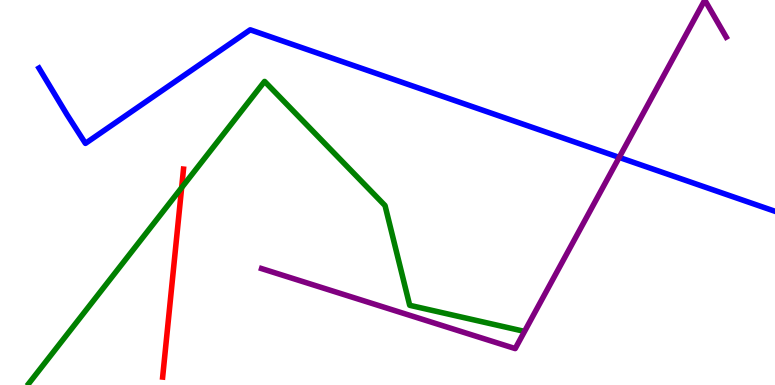[{'lines': ['blue', 'red'], 'intersections': []}, {'lines': ['green', 'red'], 'intersections': [{'x': 2.34, 'y': 5.13}]}, {'lines': ['purple', 'red'], 'intersections': []}, {'lines': ['blue', 'green'], 'intersections': []}, {'lines': ['blue', 'purple'], 'intersections': [{'x': 7.99, 'y': 5.91}]}, {'lines': ['green', 'purple'], 'intersections': []}]